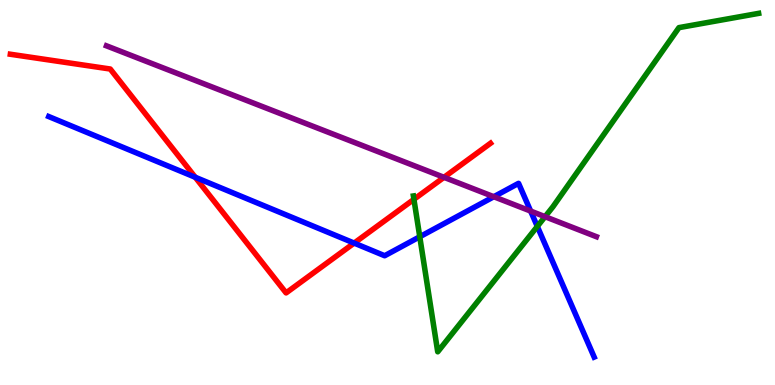[{'lines': ['blue', 'red'], 'intersections': [{'x': 2.52, 'y': 5.4}, {'x': 4.57, 'y': 3.69}]}, {'lines': ['green', 'red'], 'intersections': [{'x': 5.34, 'y': 4.82}]}, {'lines': ['purple', 'red'], 'intersections': [{'x': 5.73, 'y': 5.39}]}, {'lines': ['blue', 'green'], 'intersections': [{'x': 5.42, 'y': 3.85}, {'x': 6.93, 'y': 4.12}]}, {'lines': ['blue', 'purple'], 'intersections': [{'x': 6.37, 'y': 4.89}, {'x': 6.85, 'y': 4.52}]}, {'lines': ['green', 'purple'], 'intersections': [{'x': 7.03, 'y': 4.37}]}]